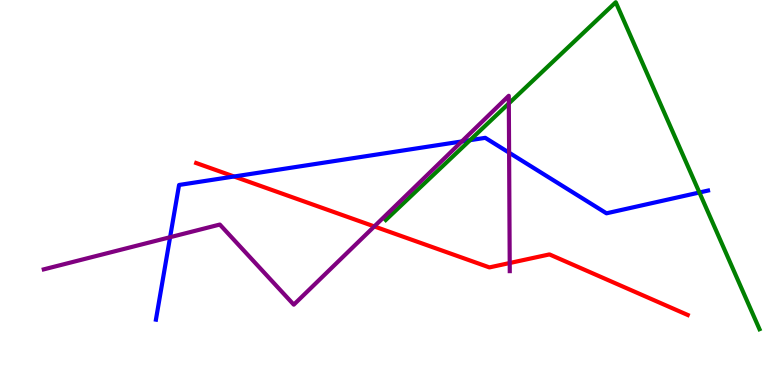[{'lines': ['blue', 'red'], 'intersections': [{'x': 3.02, 'y': 5.42}]}, {'lines': ['green', 'red'], 'intersections': []}, {'lines': ['purple', 'red'], 'intersections': [{'x': 4.83, 'y': 4.12}, {'x': 6.58, 'y': 3.17}]}, {'lines': ['blue', 'green'], 'intersections': [{'x': 6.06, 'y': 6.36}, {'x': 9.02, 'y': 5.0}]}, {'lines': ['blue', 'purple'], 'intersections': [{'x': 2.19, 'y': 3.84}, {'x': 5.96, 'y': 6.33}, {'x': 6.57, 'y': 6.03}]}, {'lines': ['green', 'purple'], 'intersections': [{'x': 6.57, 'y': 7.31}]}]